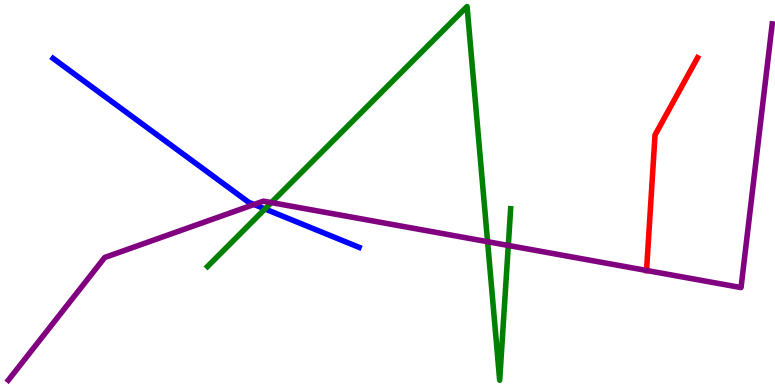[{'lines': ['blue', 'red'], 'intersections': []}, {'lines': ['green', 'red'], 'intersections': []}, {'lines': ['purple', 'red'], 'intersections': [{'x': 8.34, 'y': 2.97}]}, {'lines': ['blue', 'green'], 'intersections': [{'x': 3.42, 'y': 4.57}]}, {'lines': ['blue', 'purple'], 'intersections': [{'x': 3.28, 'y': 4.69}]}, {'lines': ['green', 'purple'], 'intersections': [{'x': 3.5, 'y': 4.74}, {'x': 6.29, 'y': 3.72}, {'x': 6.56, 'y': 3.62}]}]